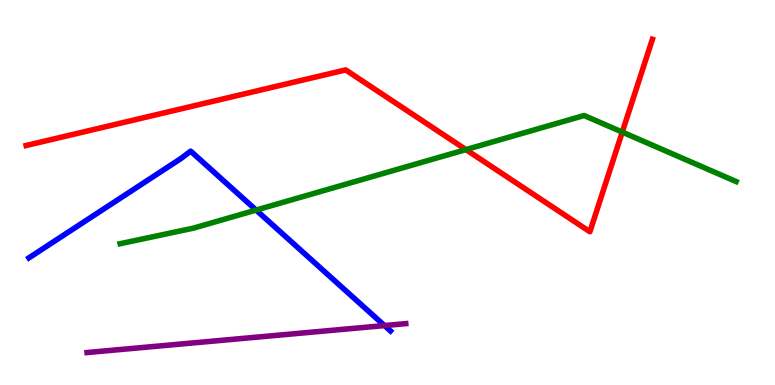[{'lines': ['blue', 'red'], 'intersections': []}, {'lines': ['green', 'red'], 'intersections': [{'x': 6.01, 'y': 6.11}, {'x': 8.03, 'y': 6.57}]}, {'lines': ['purple', 'red'], 'intersections': []}, {'lines': ['blue', 'green'], 'intersections': [{'x': 3.3, 'y': 4.54}]}, {'lines': ['blue', 'purple'], 'intersections': [{'x': 4.96, 'y': 1.54}]}, {'lines': ['green', 'purple'], 'intersections': []}]